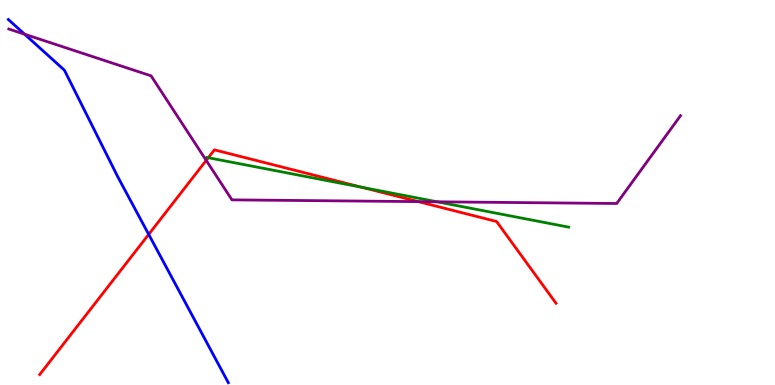[{'lines': ['blue', 'red'], 'intersections': [{'x': 1.92, 'y': 3.91}]}, {'lines': ['green', 'red'], 'intersections': [{'x': 2.69, 'y': 5.9}, {'x': 4.67, 'y': 5.13}]}, {'lines': ['purple', 'red'], 'intersections': [{'x': 2.66, 'y': 5.83}, {'x': 5.4, 'y': 4.76}]}, {'lines': ['blue', 'green'], 'intersections': []}, {'lines': ['blue', 'purple'], 'intersections': [{'x': 0.318, 'y': 9.11}]}, {'lines': ['green', 'purple'], 'intersections': [{'x': 5.64, 'y': 4.76}]}]